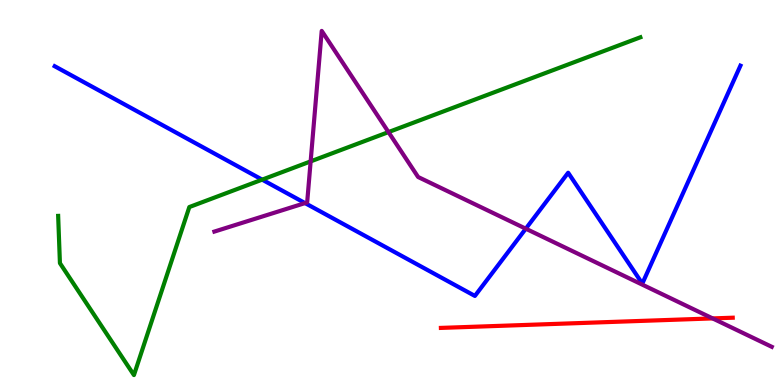[{'lines': ['blue', 'red'], 'intersections': []}, {'lines': ['green', 'red'], 'intersections': []}, {'lines': ['purple', 'red'], 'intersections': [{'x': 9.2, 'y': 1.73}]}, {'lines': ['blue', 'green'], 'intersections': [{'x': 3.38, 'y': 5.33}]}, {'lines': ['blue', 'purple'], 'intersections': [{'x': 3.94, 'y': 4.73}, {'x': 6.78, 'y': 4.06}]}, {'lines': ['green', 'purple'], 'intersections': [{'x': 4.01, 'y': 5.81}, {'x': 5.01, 'y': 6.57}]}]